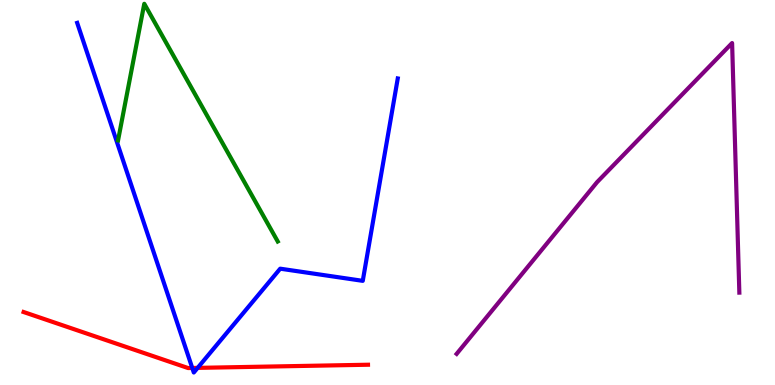[{'lines': ['blue', 'red'], 'intersections': [{'x': 2.48, 'y': 0.442}, {'x': 2.55, 'y': 0.445}]}, {'lines': ['green', 'red'], 'intersections': []}, {'lines': ['purple', 'red'], 'intersections': []}, {'lines': ['blue', 'green'], 'intersections': []}, {'lines': ['blue', 'purple'], 'intersections': []}, {'lines': ['green', 'purple'], 'intersections': []}]